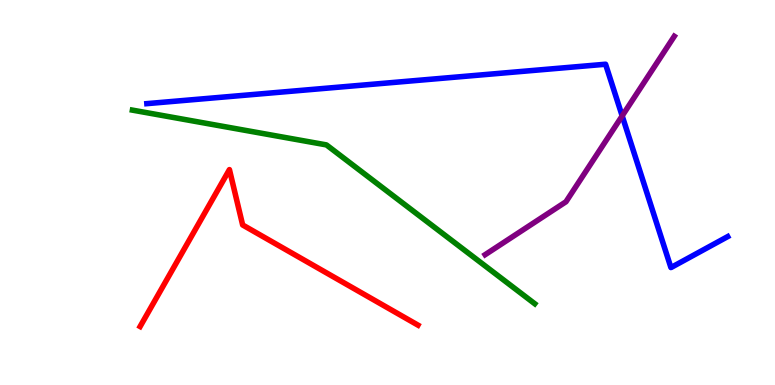[{'lines': ['blue', 'red'], 'intersections': []}, {'lines': ['green', 'red'], 'intersections': []}, {'lines': ['purple', 'red'], 'intersections': []}, {'lines': ['blue', 'green'], 'intersections': []}, {'lines': ['blue', 'purple'], 'intersections': [{'x': 8.03, 'y': 6.99}]}, {'lines': ['green', 'purple'], 'intersections': []}]